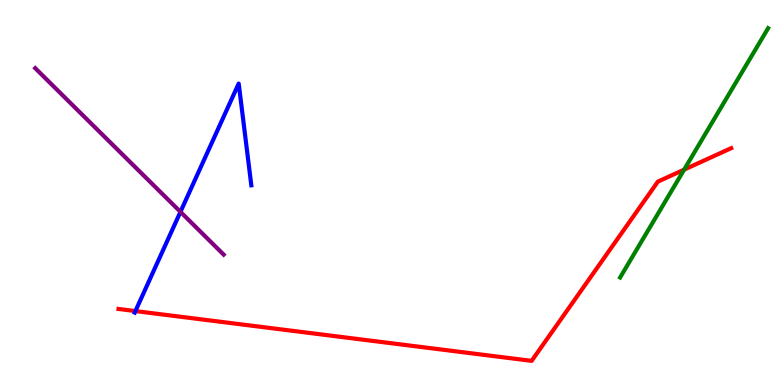[{'lines': ['blue', 'red'], 'intersections': [{'x': 1.75, 'y': 1.92}]}, {'lines': ['green', 'red'], 'intersections': [{'x': 8.83, 'y': 5.59}]}, {'lines': ['purple', 'red'], 'intersections': []}, {'lines': ['blue', 'green'], 'intersections': []}, {'lines': ['blue', 'purple'], 'intersections': [{'x': 2.33, 'y': 4.5}]}, {'lines': ['green', 'purple'], 'intersections': []}]